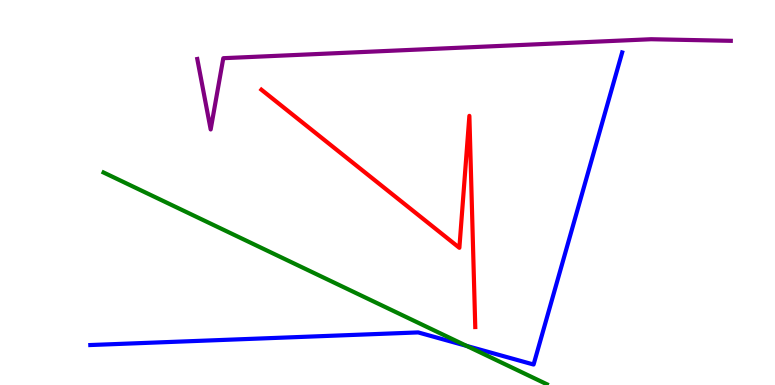[{'lines': ['blue', 'red'], 'intersections': []}, {'lines': ['green', 'red'], 'intersections': []}, {'lines': ['purple', 'red'], 'intersections': []}, {'lines': ['blue', 'green'], 'intersections': [{'x': 6.02, 'y': 1.02}]}, {'lines': ['blue', 'purple'], 'intersections': []}, {'lines': ['green', 'purple'], 'intersections': []}]